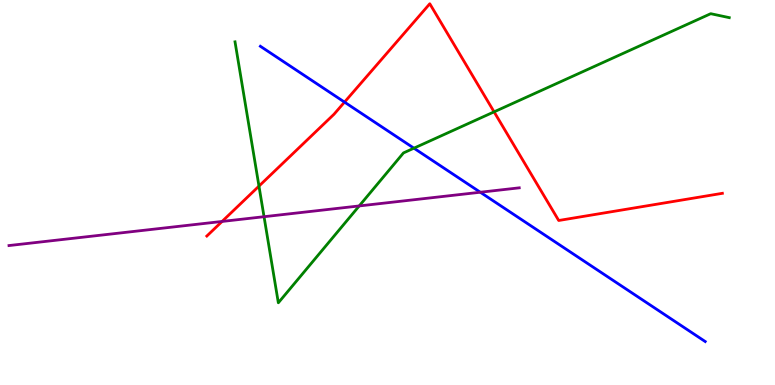[{'lines': ['blue', 'red'], 'intersections': [{'x': 4.45, 'y': 7.35}]}, {'lines': ['green', 'red'], 'intersections': [{'x': 3.34, 'y': 5.17}, {'x': 6.38, 'y': 7.09}]}, {'lines': ['purple', 'red'], 'intersections': [{'x': 2.87, 'y': 4.25}]}, {'lines': ['blue', 'green'], 'intersections': [{'x': 5.34, 'y': 6.15}]}, {'lines': ['blue', 'purple'], 'intersections': [{'x': 6.2, 'y': 5.01}]}, {'lines': ['green', 'purple'], 'intersections': [{'x': 3.41, 'y': 4.37}, {'x': 4.63, 'y': 4.65}]}]